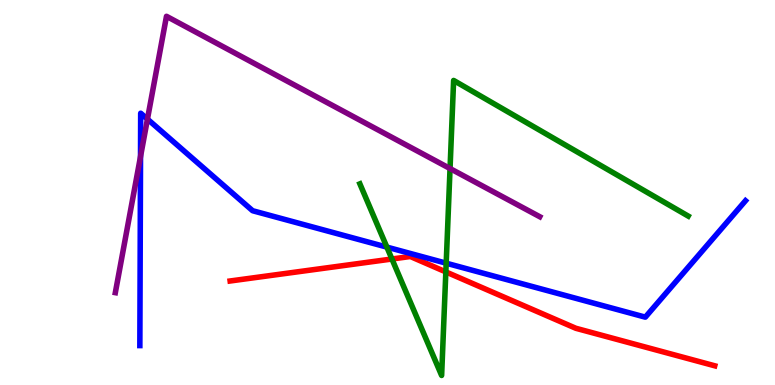[{'lines': ['blue', 'red'], 'intersections': []}, {'lines': ['green', 'red'], 'intersections': [{'x': 5.06, 'y': 3.27}, {'x': 5.75, 'y': 2.94}]}, {'lines': ['purple', 'red'], 'intersections': []}, {'lines': ['blue', 'green'], 'intersections': [{'x': 4.99, 'y': 3.58}, {'x': 5.76, 'y': 3.16}]}, {'lines': ['blue', 'purple'], 'intersections': [{'x': 1.81, 'y': 5.93}, {'x': 1.9, 'y': 6.91}]}, {'lines': ['green', 'purple'], 'intersections': [{'x': 5.81, 'y': 5.62}]}]